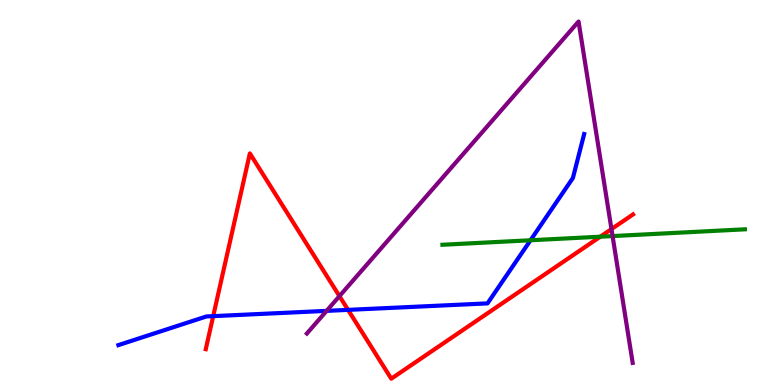[{'lines': ['blue', 'red'], 'intersections': [{'x': 2.75, 'y': 1.79}, {'x': 4.49, 'y': 1.95}]}, {'lines': ['green', 'red'], 'intersections': [{'x': 7.75, 'y': 3.85}]}, {'lines': ['purple', 'red'], 'intersections': [{'x': 4.38, 'y': 2.31}, {'x': 7.89, 'y': 4.05}]}, {'lines': ['blue', 'green'], 'intersections': [{'x': 6.85, 'y': 3.76}]}, {'lines': ['blue', 'purple'], 'intersections': [{'x': 4.21, 'y': 1.93}]}, {'lines': ['green', 'purple'], 'intersections': [{'x': 7.9, 'y': 3.87}]}]